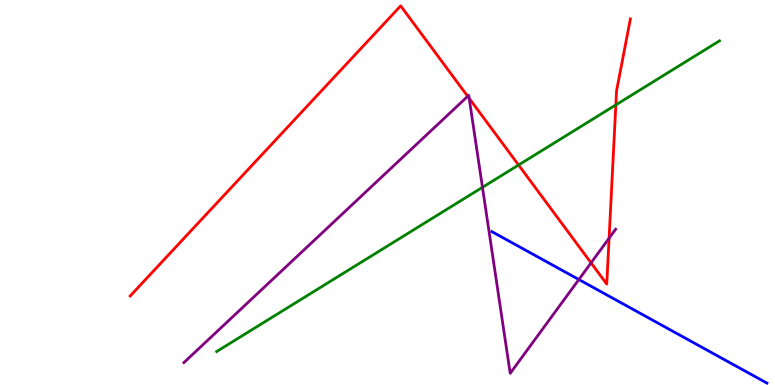[{'lines': ['blue', 'red'], 'intersections': []}, {'lines': ['green', 'red'], 'intersections': [{'x': 6.69, 'y': 5.71}, {'x': 7.95, 'y': 7.28}]}, {'lines': ['purple', 'red'], 'intersections': [{'x': 6.03, 'y': 7.5}, {'x': 6.05, 'y': 7.45}, {'x': 7.63, 'y': 3.17}, {'x': 7.86, 'y': 3.81}]}, {'lines': ['blue', 'green'], 'intersections': []}, {'lines': ['blue', 'purple'], 'intersections': [{'x': 7.47, 'y': 2.74}]}, {'lines': ['green', 'purple'], 'intersections': [{'x': 6.23, 'y': 5.13}]}]